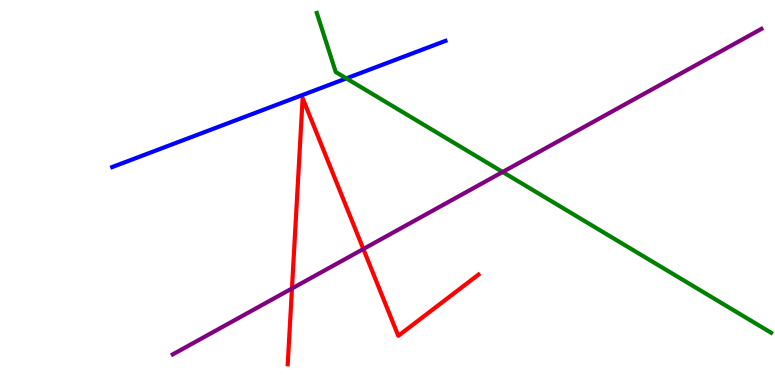[{'lines': ['blue', 'red'], 'intersections': []}, {'lines': ['green', 'red'], 'intersections': []}, {'lines': ['purple', 'red'], 'intersections': [{'x': 3.77, 'y': 2.51}, {'x': 4.69, 'y': 3.53}]}, {'lines': ['blue', 'green'], 'intersections': [{'x': 4.47, 'y': 7.96}]}, {'lines': ['blue', 'purple'], 'intersections': []}, {'lines': ['green', 'purple'], 'intersections': [{'x': 6.49, 'y': 5.53}]}]